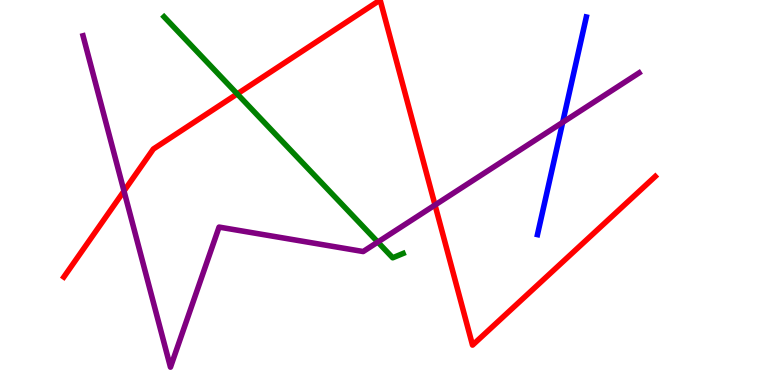[{'lines': ['blue', 'red'], 'intersections': []}, {'lines': ['green', 'red'], 'intersections': [{'x': 3.06, 'y': 7.56}]}, {'lines': ['purple', 'red'], 'intersections': [{'x': 1.6, 'y': 5.04}, {'x': 5.61, 'y': 4.67}]}, {'lines': ['blue', 'green'], 'intersections': []}, {'lines': ['blue', 'purple'], 'intersections': [{'x': 7.26, 'y': 6.82}]}, {'lines': ['green', 'purple'], 'intersections': [{'x': 4.87, 'y': 3.71}]}]